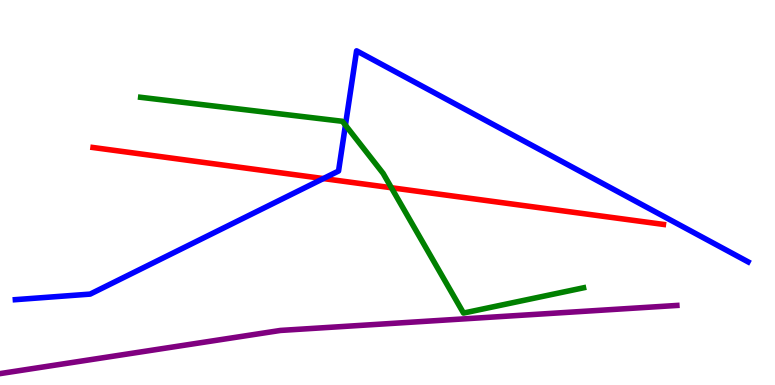[{'lines': ['blue', 'red'], 'intersections': [{'x': 4.17, 'y': 5.36}]}, {'lines': ['green', 'red'], 'intersections': [{'x': 5.05, 'y': 5.12}]}, {'lines': ['purple', 'red'], 'intersections': []}, {'lines': ['blue', 'green'], 'intersections': [{'x': 4.46, 'y': 6.75}]}, {'lines': ['blue', 'purple'], 'intersections': []}, {'lines': ['green', 'purple'], 'intersections': []}]